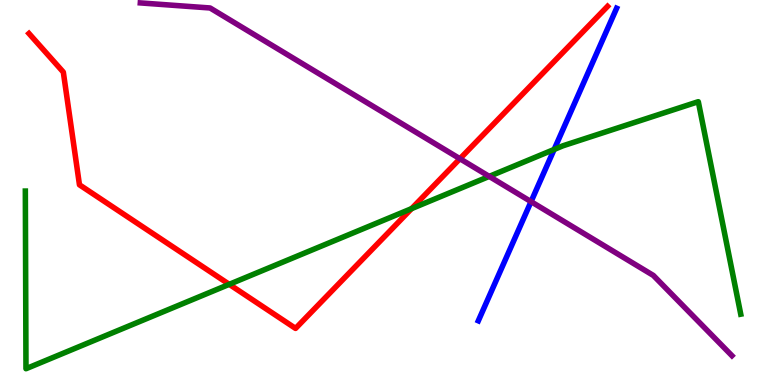[{'lines': ['blue', 'red'], 'intersections': []}, {'lines': ['green', 'red'], 'intersections': [{'x': 2.96, 'y': 2.61}, {'x': 5.31, 'y': 4.58}]}, {'lines': ['purple', 'red'], 'intersections': [{'x': 5.93, 'y': 5.88}]}, {'lines': ['blue', 'green'], 'intersections': [{'x': 7.15, 'y': 6.12}]}, {'lines': ['blue', 'purple'], 'intersections': [{'x': 6.85, 'y': 4.76}]}, {'lines': ['green', 'purple'], 'intersections': [{'x': 6.31, 'y': 5.42}]}]